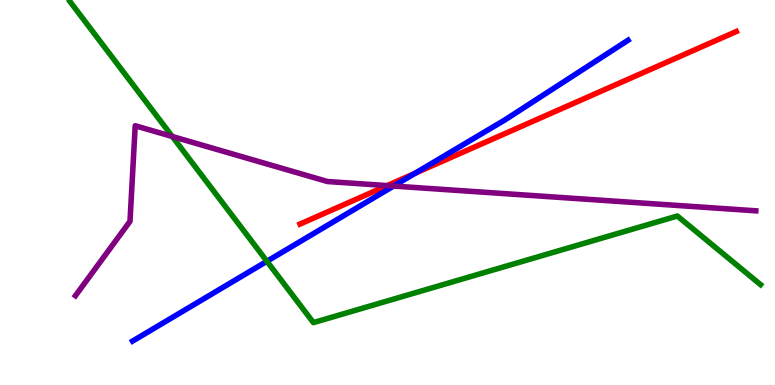[{'lines': ['blue', 'red'], 'intersections': [{'x': 5.36, 'y': 5.5}]}, {'lines': ['green', 'red'], 'intersections': []}, {'lines': ['purple', 'red'], 'intersections': [{'x': 5.0, 'y': 5.18}]}, {'lines': ['blue', 'green'], 'intersections': [{'x': 3.44, 'y': 3.21}]}, {'lines': ['blue', 'purple'], 'intersections': [{'x': 5.08, 'y': 5.17}]}, {'lines': ['green', 'purple'], 'intersections': [{'x': 2.22, 'y': 6.45}]}]